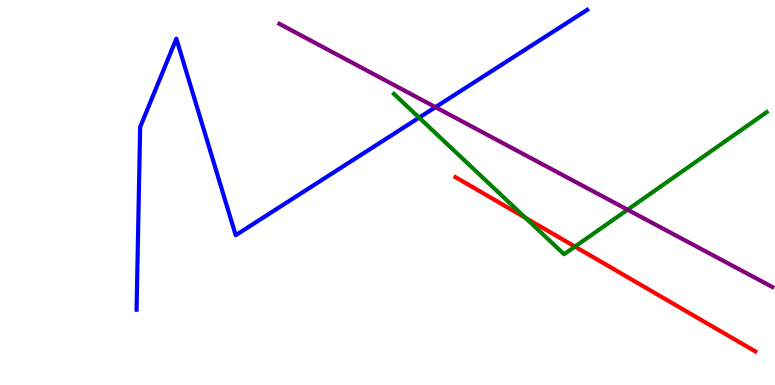[{'lines': ['blue', 'red'], 'intersections': []}, {'lines': ['green', 'red'], 'intersections': [{'x': 6.78, 'y': 4.34}, {'x': 7.42, 'y': 3.59}]}, {'lines': ['purple', 'red'], 'intersections': []}, {'lines': ['blue', 'green'], 'intersections': [{'x': 5.41, 'y': 6.94}]}, {'lines': ['blue', 'purple'], 'intersections': [{'x': 5.62, 'y': 7.22}]}, {'lines': ['green', 'purple'], 'intersections': [{'x': 8.1, 'y': 4.55}]}]